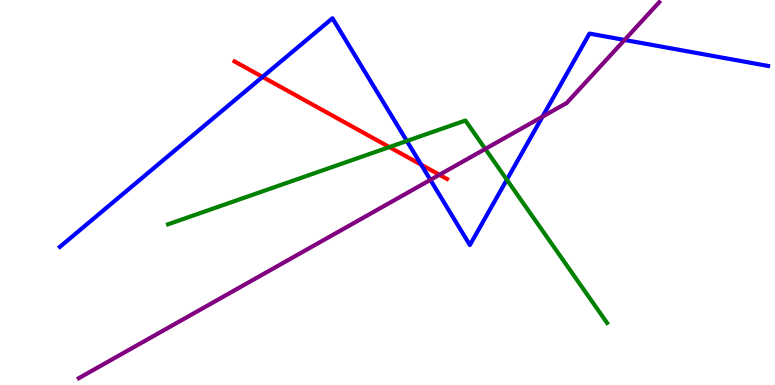[{'lines': ['blue', 'red'], 'intersections': [{'x': 3.39, 'y': 8.0}, {'x': 5.43, 'y': 5.72}]}, {'lines': ['green', 'red'], 'intersections': [{'x': 5.02, 'y': 6.18}]}, {'lines': ['purple', 'red'], 'intersections': [{'x': 5.67, 'y': 5.46}]}, {'lines': ['blue', 'green'], 'intersections': [{'x': 5.25, 'y': 6.34}, {'x': 6.54, 'y': 5.33}]}, {'lines': ['blue', 'purple'], 'intersections': [{'x': 5.55, 'y': 5.33}, {'x': 7.0, 'y': 6.97}, {'x': 8.06, 'y': 8.96}]}, {'lines': ['green', 'purple'], 'intersections': [{'x': 6.26, 'y': 6.13}]}]